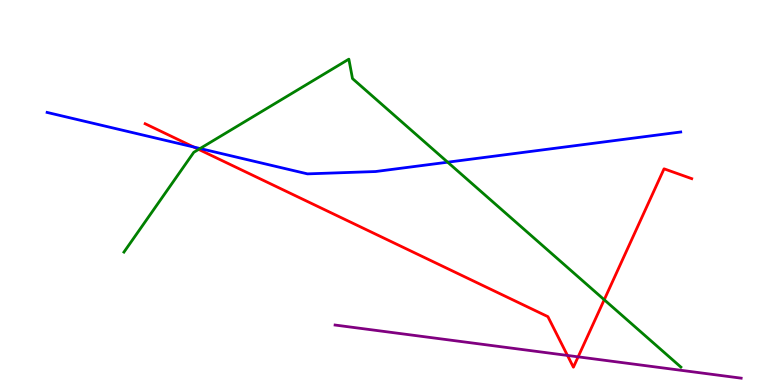[{'lines': ['blue', 'red'], 'intersections': [{'x': 2.5, 'y': 6.18}]}, {'lines': ['green', 'red'], 'intersections': [{'x': 2.56, 'y': 6.12}, {'x': 7.8, 'y': 2.21}]}, {'lines': ['purple', 'red'], 'intersections': [{'x': 7.32, 'y': 0.768}, {'x': 7.46, 'y': 0.731}]}, {'lines': ['blue', 'green'], 'intersections': [{'x': 2.58, 'y': 6.14}, {'x': 5.78, 'y': 5.79}]}, {'lines': ['blue', 'purple'], 'intersections': []}, {'lines': ['green', 'purple'], 'intersections': []}]